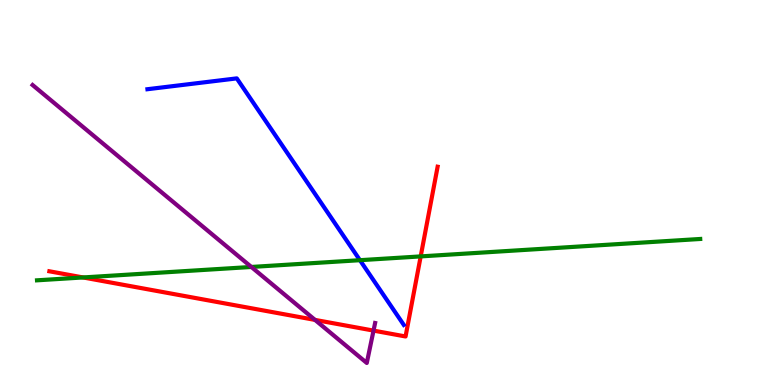[{'lines': ['blue', 'red'], 'intersections': []}, {'lines': ['green', 'red'], 'intersections': [{'x': 1.07, 'y': 2.79}, {'x': 5.43, 'y': 3.34}]}, {'lines': ['purple', 'red'], 'intersections': [{'x': 4.06, 'y': 1.69}, {'x': 4.82, 'y': 1.41}]}, {'lines': ['blue', 'green'], 'intersections': [{'x': 4.64, 'y': 3.24}]}, {'lines': ['blue', 'purple'], 'intersections': []}, {'lines': ['green', 'purple'], 'intersections': [{'x': 3.24, 'y': 3.07}]}]